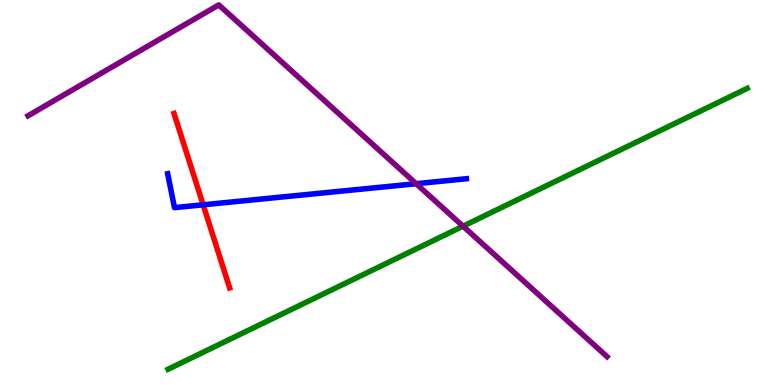[{'lines': ['blue', 'red'], 'intersections': [{'x': 2.62, 'y': 4.68}]}, {'lines': ['green', 'red'], 'intersections': []}, {'lines': ['purple', 'red'], 'intersections': []}, {'lines': ['blue', 'green'], 'intersections': []}, {'lines': ['blue', 'purple'], 'intersections': [{'x': 5.37, 'y': 5.23}]}, {'lines': ['green', 'purple'], 'intersections': [{'x': 5.97, 'y': 4.12}]}]